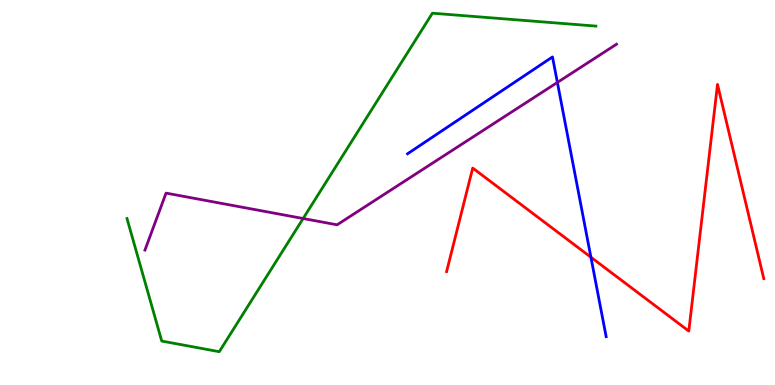[{'lines': ['blue', 'red'], 'intersections': [{'x': 7.62, 'y': 3.32}]}, {'lines': ['green', 'red'], 'intersections': []}, {'lines': ['purple', 'red'], 'intersections': []}, {'lines': ['blue', 'green'], 'intersections': []}, {'lines': ['blue', 'purple'], 'intersections': [{'x': 7.19, 'y': 7.86}]}, {'lines': ['green', 'purple'], 'intersections': [{'x': 3.91, 'y': 4.32}]}]